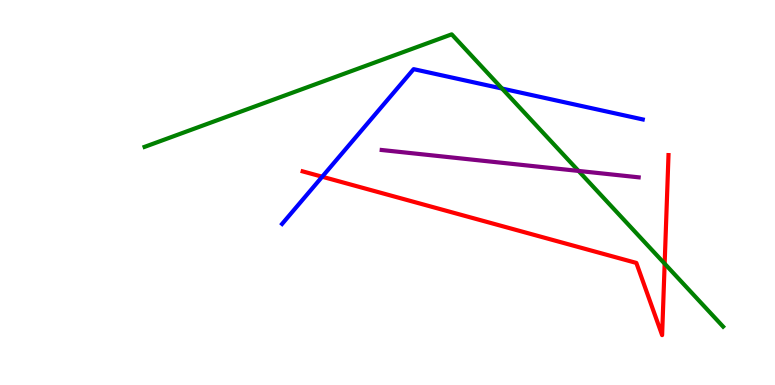[{'lines': ['blue', 'red'], 'intersections': [{'x': 4.16, 'y': 5.41}]}, {'lines': ['green', 'red'], 'intersections': [{'x': 8.58, 'y': 3.15}]}, {'lines': ['purple', 'red'], 'intersections': []}, {'lines': ['blue', 'green'], 'intersections': [{'x': 6.48, 'y': 7.7}]}, {'lines': ['blue', 'purple'], 'intersections': []}, {'lines': ['green', 'purple'], 'intersections': [{'x': 7.47, 'y': 5.56}]}]